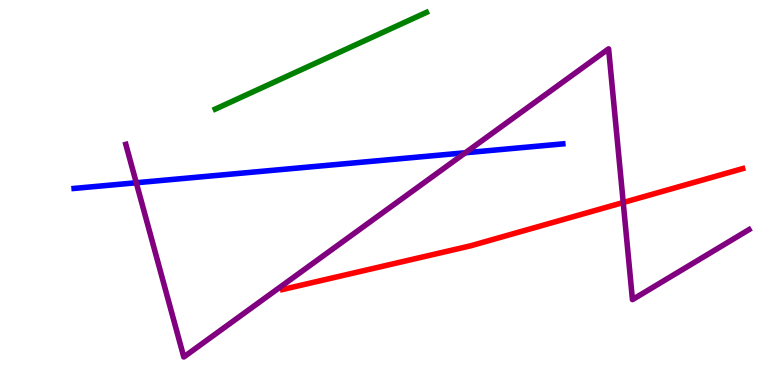[{'lines': ['blue', 'red'], 'intersections': []}, {'lines': ['green', 'red'], 'intersections': []}, {'lines': ['purple', 'red'], 'intersections': [{'x': 8.04, 'y': 4.74}]}, {'lines': ['blue', 'green'], 'intersections': []}, {'lines': ['blue', 'purple'], 'intersections': [{'x': 1.76, 'y': 5.25}, {'x': 6.0, 'y': 6.03}]}, {'lines': ['green', 'purple'], 'intersections': []}]